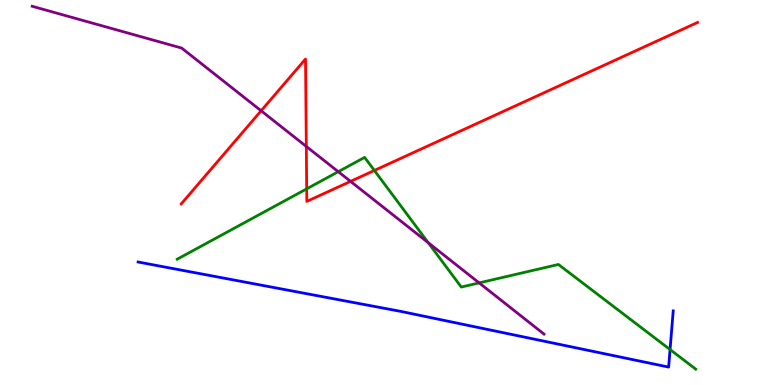[{'lines': ['blue', 'red'], 'intersections': []}, {'lines': ['green', 'red'], 'intersections': [{'x': 3.96, 'y': 5.09}, {'x': 4.83, 'y': 5.57}]}, {'lines': ['purple', 'red'], 'intersections': [{'x': 3.37, 'y': 7.12}, {'x': 3.95, 'y': 6.2}, {'x': 4.52, 'y': 5.29}]}, {'lines': ['blue', 'green'], 'intersections': [{'x': 8.65, 'y': 0.921}]}, {'lines': ['blue', 'purple'], 'intersections': []}, {'lines': ['green', 'purple'], 'intersections': [{'x': 4.36, 'y': 5.54}, {'x': 5.53, 'y': 3.7}, {'x': 6.18, 'y': 2.65}]}]